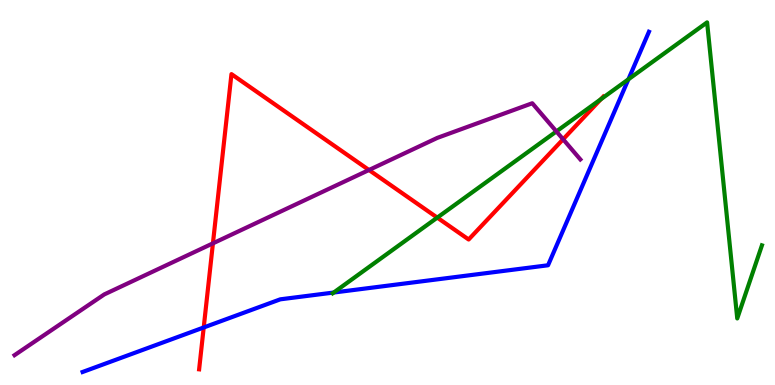[{'lines': ['blue', 'red'], 'intersections': [{'x': 2.63, 'y': 1.49}]}, {'lines': ['green', 'red'], 'intersections': [{'x': 5.64, 'y': 4.35}, {'x': 7.75, 'y': 7.42}]}, {'lines': ['purple', 'red'], 'intersections': [{'x': 2.75, 'y': 3.68}, {'x': 4.76, 'y': 5.58}, {'x': 7.27, 'y': 6.38}]}, {'lines': ['blue', 'green'], 'intersections': [{'x': 4.31, 'y': 2.4}, {'x': 8.11, 'y': 7.94}]}, {'lines': ['blue', 'purple'], 'intersections': []}, {'lines': ['green', 'purple'], 'intersections': [{'x': 7.18, 'y': 6.59}]}]